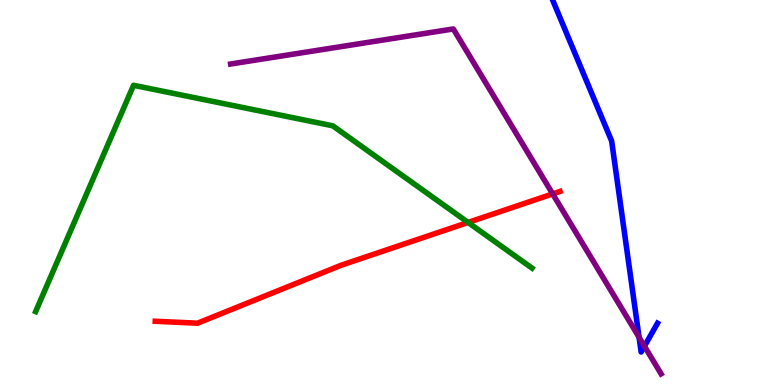[{'lines': ['blue', 'red'], 'intersections': []}, {'lines': ['green', 'red'], 'intersections': [{'x': 6.04, 'y': 4.22}]}, {'lines': ['purple', 'red'], 'intersections': [{'x': 7.13, 'y': 4.96}]}, {'lines': ['blue', 'green'], 'intersections': []}, {'lines': ['blue', 'purple'], 'intersections': [{'x': 8.25, 'y': 1.24}, {'x': 8.32, 'y': 1.01}]}, {'lines': ['green', 'purple'], 'intersections': []}]